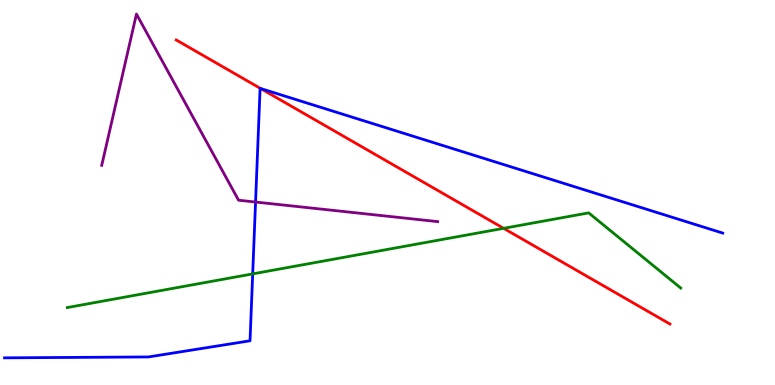[{'lines': ['blue', 'red'], 'intersections': [{'x': 3.36, 'y': 7.7}]}, {'lines': ['green', 'red'], 'intersections': [{'x': 6.5, 'y': 4.07}]}, {'lines': ['purple', 'red'], 'intersections': []}, {'lines': ['blue', 'green'], 'intersections': [{'x': 3.26, 'y': 2.89}]}, {'lines': ['blue', 'purple'], 'intersections': [{'x': 3.3, 'y': 4.75}]}, {'lines': ['green', 'purple'], 'intersections': []}]